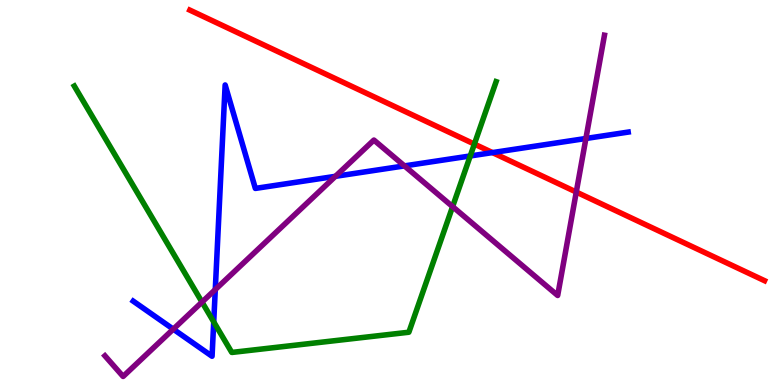[{'lines': ['blue', 'red'], 'intersections': [{'x': 6.35, 'y': 6.04}]}, {'lines': ['green', 'red'], 'intersections': [{'x': 6.12, 'y': 6.26}]}, {'lines': ['purple', 'red'], 'intersections': [{'x': 7.44, 'y': 5.01}]}, {'lines': ['blue', 'green'], 'intersections': [{'x': 2.76, 'y': 1.64}, {'x': 6.07, 'y': 5.95}]}, {'lines': ['blue', 'purple'], 'intersections': [{'x': 2.24, 'y': 1.45}, {'x': 2.78, 'y': 2.48}, {'x': 4.33, 'y': 5.42}, {'x': 5.22, 'y': 5.69}, {'x': 7.56, 'y': 6.4}]}, {'lines': ['green', 'purple'], 'intersections': [{'x': 2.61, 'y': 2.15}, {'x': 5.84, 'y': 4.63}]}]